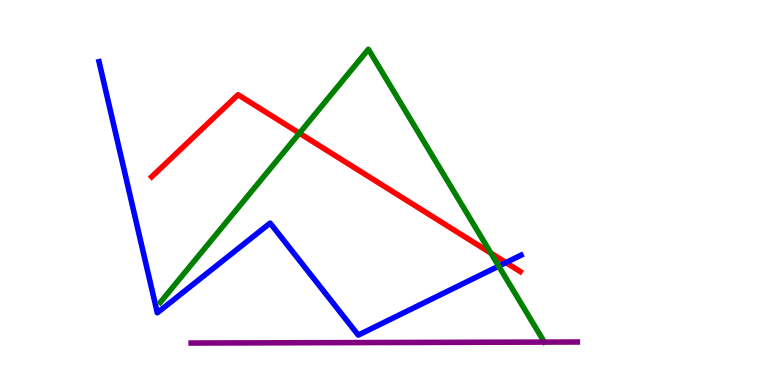[{'lines': ['blue', 'red'], 'intersections': [{'x': 6.53, 'y': 3.18}]}, {'lines': ['green', 'red'], 'intersections': [{'x': 3.86, 'y': 6.54}, {'x': 6.33, 'y': 3.42}]}, {'lines': ['purple', 'red'], 'intersections': []}, {'lines': ['blue', 'green'], 'intersections': [{'x': 6.43, 'y': 3.09}]}, {'lines': ['blue', 'purple'], 'intersections': []}, {'lines': ['green', 'purple'], 'intersections': []}]